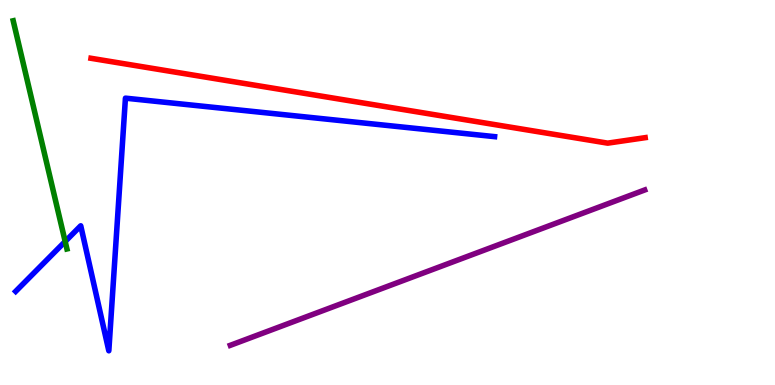[{'lines': ['blue', 'red'], 'intersections': []}, {'lines': ['green', 'red'], 'intersections': []}, {'lines': ['purple', 'red'], 'intersections': []}, {'lines': ['blue', 'green'], 'intersections': [{'x': 0.841, 'y': 3.73}]}, {'lines': ['blue', 'purple'], 'intersections': []}, {'lines': ['green', 'purple'], 'intersections': []}]